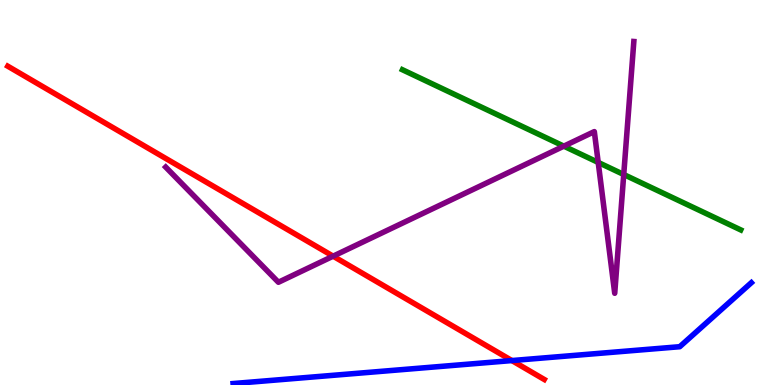[{'lines': ['blue', 'red'], 'intersections': [{'x': 6.6, 'y': 0.635}]}, {'lines': ['green', 'red'], 'intersections': []}, {'lines': ['purple', 'red'], 'intersections': [{'x': 4.3, 'y': 3.35}]}, {'lines': ['blue', 'green'], 'intersections': []}, {'lines': ['blue', 'purple'], 'intersections': []}, {'lines': ['green', 'purple'], 'intersections': [{'x': 7.28, 'y': 6.2}, {'x': 7.72, 'y': 5.78}, {'x': 8.05, 'y': 5.47}]}]